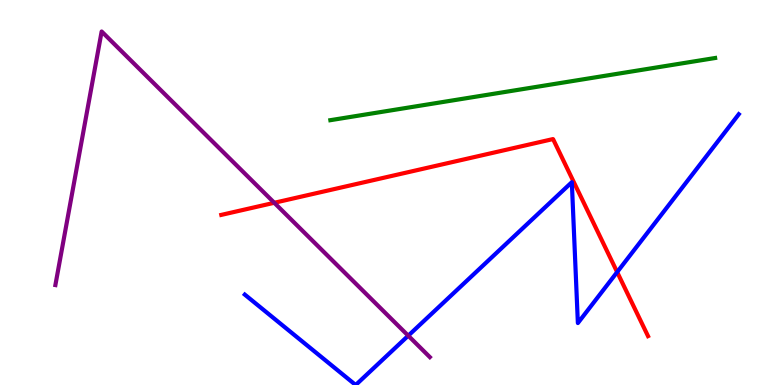[{'lines': ['blue', 'red'], 'intersections': [{'x': 7.96, 'y': 2.93}]}, {'lines': ['green', 'red'], 'intersections': []}, {'lines': ['purple', 'red'], 'intersections': [{'x': 3.54, 'y': 4.73}]}, {'lines': ['blue', 'green'], 'intersections': []}, {'lines': ['blue', 'purple'], 'intersections': [{'x': 5.27, 'y': 1.28}]}, {'lines': ['green', 'purple'], 'intersections': []}]